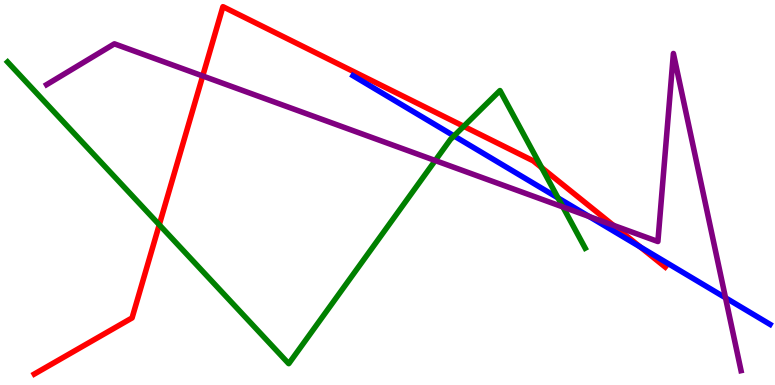[{'lines': ['blue', 'red'], 'intersections': [{'x': 8.26, 'y': 3.58}]}, {'lines': ['green', 'red'], 'intersections': [{'x': 2.06, 'y': 4.16}, {'x': 5.98, 'y': 6.72}, {'x': 6.99, 'y': 5.65}]}, {'lines': ['purple', 'red'], 'intersections': [{'x': 2.62, 'y': 8.03}, {'x': 7.91, 'y': 4.15}]}, {'lines': ['blue', 'green'], 'intersections': [{'x': 5.86, 'y': 6.47}, {'x': 7.2, 'y': 4.86}]}, {'lines': ['blue', 'purple'], 'intersections': [{'x': 7.6, 'y': 4.38}, {'x': 9.36, 'y': 2.26}]}, {'lines': ['green', 'purple'], 'intersections': [{'x': 5.62, 'y': 5.83}, {'x': 7.26, 'y': 4.62}]}]